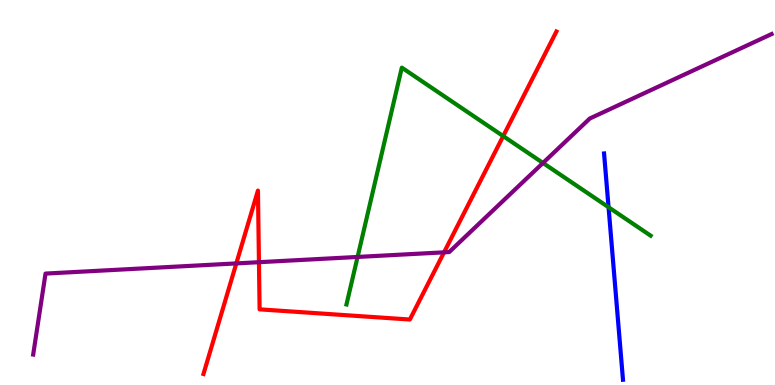[{'lines': ['blue', 'red'], 'intersections': []}, {'lines': ['green', 'red'], 'intersections': [{'x': 6.49, 'y': 6.46}]}, {'lines': ['purple', 'red'], 'intersections': [{'x': 3.05, 'y': 3.16}, {'x': 3.34, 'y': 3.19}, {'x': 5.73, 'y': 3.45}]}, {'lines': ['blue', 'green'], 'intersections': [{'x': 7.85, 'y': 4.62}]}, {'lines': ['blue', 'purple'], 'intersections': []}, {'lines': ['green', 'purple'], 'intersections': [{'x': 4.61, 'y': 3.33}, {'x': 7.01, 'y': 5.77}]}]